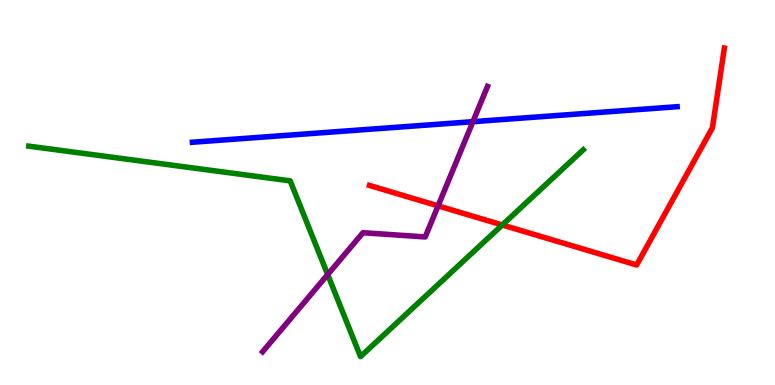[{'lines': ['blue', 'red'], 'intersections': []}, {'lines': ['green', 'red'], 'intersections': [{'x': 6.48, 'y': 4.16}]}, {'lines': ['purple', 'red'], 'intersections': [{'x': 5.65, 'y': 4.65}]}, {'lines': ['blue', 'green'], 'intersections': []}, {'lines': ['blue', 'purple'], 'intersections': [{'x': 6.1, 'y': 6.84}]}, {'lines': ['green', 'purple'], 'intersections': [{'x': 4.23, 'y': 2.87}]}]